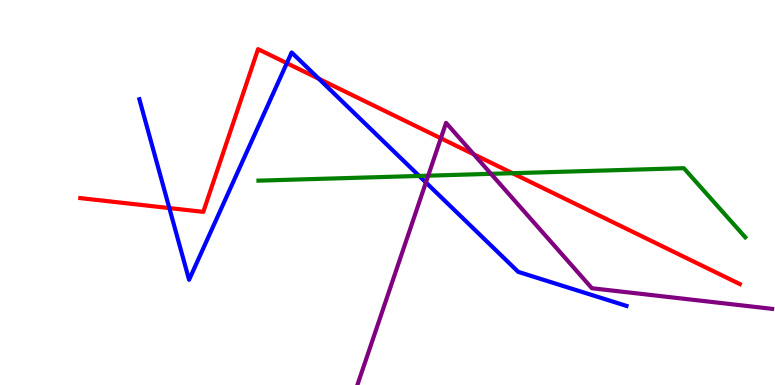[{'lines': ['blue', 'red'], 'intersections': [{'x': 2.18, 'y': 4.6}, {'x': 3.7, 'y': 8.36}, {'x': 4.11, 'y': 7.95}]}, {'lines': ['green', 'red'], 'intersections': [{'x': 6.61, 'y': 5.5}]}, {'lines': ['purple', 'red'], 'intersections': [{'x': 5.69, 'y': 6.41}, {'x': 6.11, 'y': 5.99}]}, {'lines': ['blue', 'green'], 'intersections': [{'x': 5.41, 'y': 5.43}]}, {'lines': ['blue', 'purple'], 'intersections': [{'x': 5.5, 'y': 5.26}]}, {'lines': ['green', 'purple'], 'intersections': [{'x': 5.53, 'y': 5.44}, {'x': 6.34, 'y': 5.48}]}]